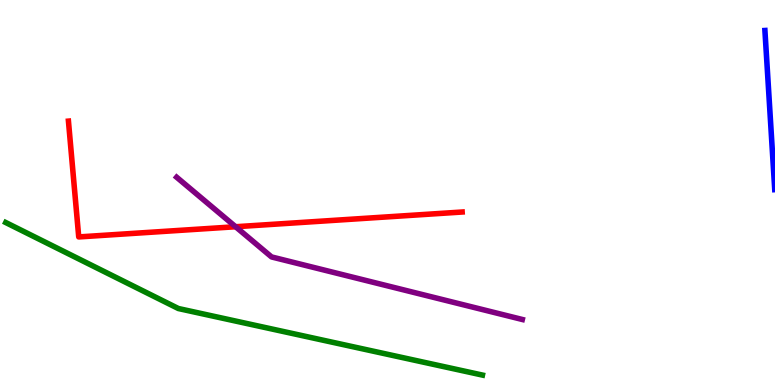[{'lines': ['blue', 'red'], 'intersections': []}, {'lines': ['green', 'red'], 'intersections': []}, {'lines': ['purple', 'red'], 'intersections': [{'x': 3.04, 'y': 4.11}]}, {'lines': ['blue', 'green'], 'intersections': []}, {'lines': ['blue', 'purple'], 'intersections': []}, {'lines': ['green', 'purple'], 'intersections': []}]